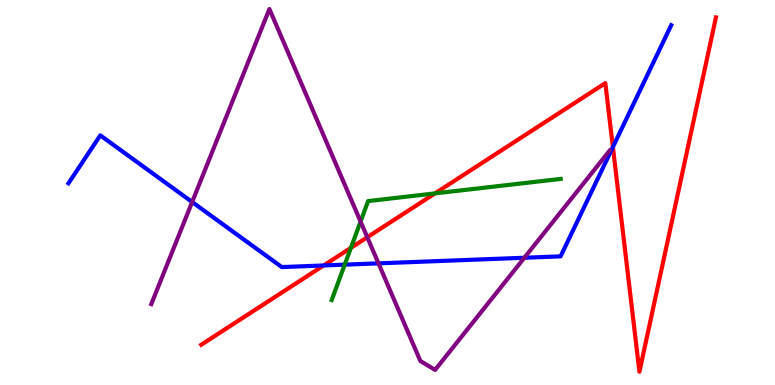[{'lines': ['blue', 'red'], 'intersections': [{'x': 4.18, 'y': 3.1}, {'x': 7.91, 'y': 6.18}]}, {'lines': ['green', 'red'], 'intersections': [{'x': 4.53, 'y': 3.56}, {'x': 5.61, 'y': 4.98}]}, {'lines': ['purple', 'red'], 'intersections': [{'x': 4.74, 'y': 3.84}]}, {'lines': ['blue', 'green'], 'intersections': [{'x': 4.45, 'y': 3.13}]}, {'lines': ['blue', 'purple'], 'intersections': [{'x': 2.48, 'y': 4.75}, {'x': 4.88, 'y': 3.16}, {'x': 6.77, 'y': 3.31}]}, {'lines': ['green', 'purple'], 'intersections': [{'x': 4.65, 'y': 4.24}]}]